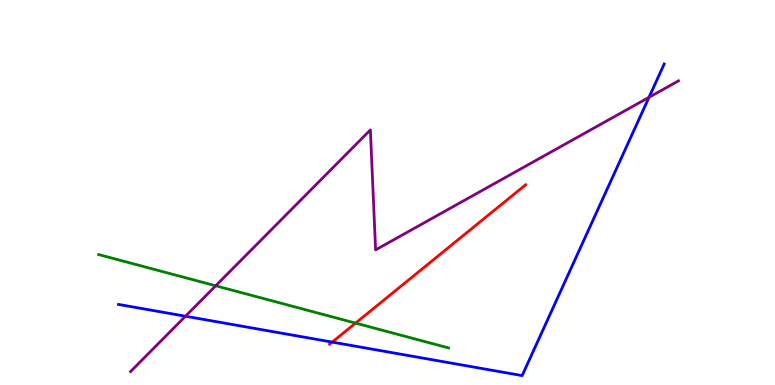[{'lines': ['blue', 'red'], 'intersections': [{'x': 4.29, 'y': 1.11}]}, {'lines': ['green', 'red'], 'intersections': [{'x': 4.59, 'y': 1.61}]}, {'lines': ['purple', 'red'], 'intersections': []}, {'lines': ['blue', 'green'], 'intersections': []}, {'lines': ['blue', 'purple'], 'intersections': [{'x': 2.39, 'y': 1.79}, {'x': 8.37, 'y': 7.47}]}, {'lines': ['green', 'purple'], 'intersections': [{'x': 2.78, 'y': 2.58}]}]